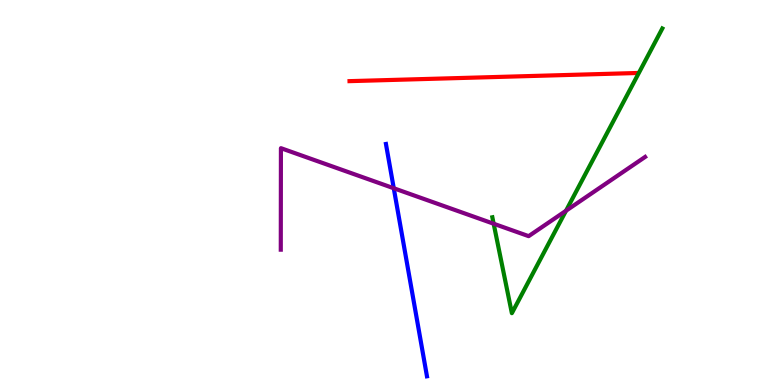[{'lines': ['blue', 'red'], 'intersections': []}, {'lines': ['green', 'red'], 'intersections': []}, {'lines': ['purple', 'red'], 'intersections': []}, {'lines': ['blue', 'green'], 'intersections': []}, {'lines': ['blue', 'purple'], 'intersections': [{'x': 5.08, 'y': 5.11}]}, {'lines': ['green', 'purple'], 'intersections': [{'x': 6.37, 'y': 4.19}, {'x': 7.3, 'y': 4.53}]}]